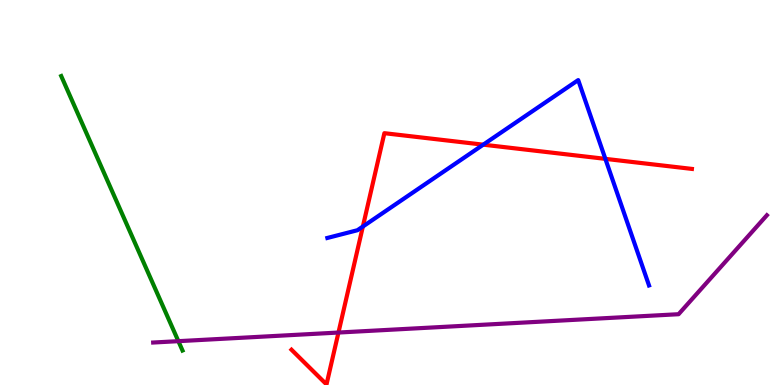[{'lines': ['blue', 'red'], 'intersections': [{'x': 4.68, 'y': 4.12}, {'x': 6.24, 'y': 6.24}, {'x': 7.81, 'y': 5.87}]}, {'lines': ['green', 'red'], 'intersections': []}, {'lines': ['purple', 'red'], 'intersections': [{'x': 4.37, 'y': 1.36}]}, {'lines': ['blue', 'green'], 'intersections': []}, {'lines': ['blue', 'purple'], 'intersections': []}, {'lines': ['green', 'purple'], 'intersections': [{'x': 2.3, 'y': 1.14}]}]